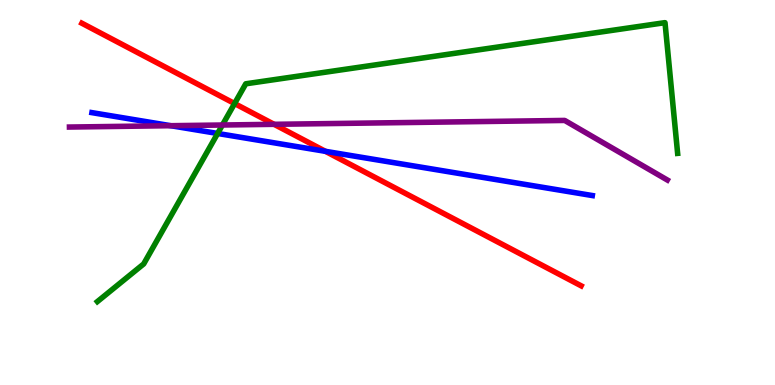[{'lines': ['blue', 'red'], 'intersections': [{'x': 4.2, 'y': 6.07}]}, {'lines': ['green', 'red'], 'intersections': [{'x': 3.03, 'y': 7.31}]}, {'lines': ['purple', 'red'], 'intersections': [{'x': 3.54, 'y': 6.77}]}, {'lines': ['blue', 'green'], 'intersections': [{'x': 2.81, 'y': 6.53}]}, {'lines': ['blue', 'purple'], 'intersections': [{'x': 2.2, 'y': 6.74}]}, {'lines': ['green', 'purple'], 'intersections': [{'x': 2.87, 'y': 6.75}]}]